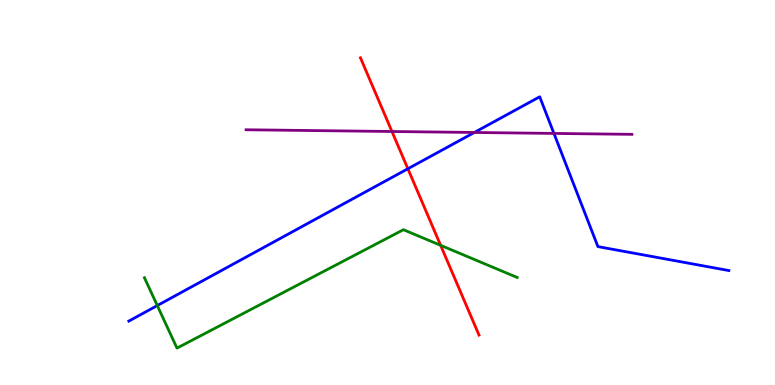[{'lines': ['blue', 'red'], 'intersections': [{'x': 5.26, 'y': 5.62}]}, {'lines': ['green', 'red'], 'intersections': [{'x': 5.69, 'y': 3.63}]}, {'lines': ['purple', 'red'], 'intersections': [{'x': 5.06, 'y': 6.58}]}, {'lines': ['blue', 'green'], 'intersections': [{'x': 2.03, 'y': 2.06}]}, {'lines': ['blue', 'purple'], 'intersections': [{'x': 6.12, 'y': 6.56}, {'x': 7.15, 'y': 6.53}]}, {'lines': ['green', 'purple'], 'intersections': []}]